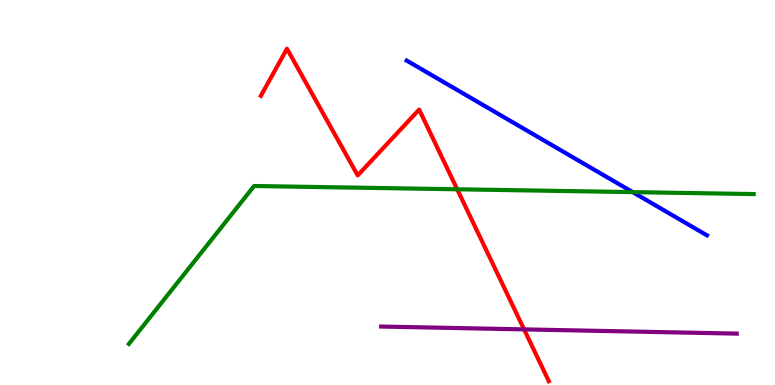[{'lines': ['blue', 'red'], 'intersections': []}, {'lines': ['green', 'red'], 'intersections': [{'x': 5.9, 'y': 5.08}]}, {'lines': ['purple', 'red'], 'intersections': [{'x': 6.76, 'y': 1.44}]}, {'lines': ['blue', 'green'], 'intersections': [{'x': 8.16, 'y': 5.01}]}, {'lines': ['blue', 'purple'], 'intersections': []}, {'lines': ['green', 'purple'], 'intersections': []}]